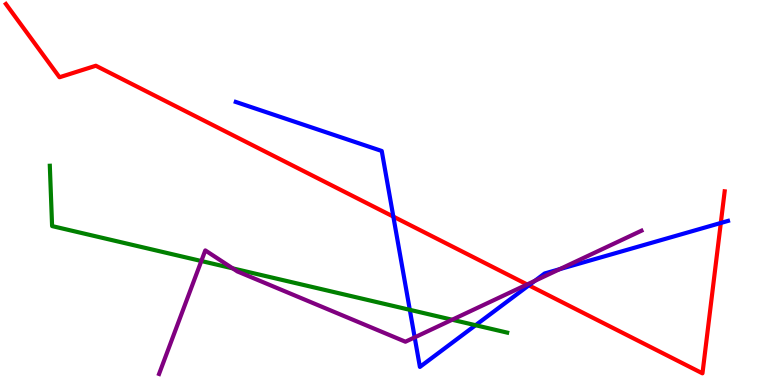[{'lines': ['blue', 'red'], 'intersections': [{'x': 5.08, 'y': 4.37}, {'x': 6.82, 'y': 2.59}, {'x': 9.3, 'y': 4.21}]}, {'lines': ['green', 'red'], 'intersections': []}, {'lines': ['purple', 'red'], 'intersections': [{'x': 6.8, 'y': 2.61}]}, {'lines': ['blue', 'green'], 'intersections': [{'x': 5.29, 'y': 1.95}, {'x': 6.14, 'y': 1.55}]}, {'lines': ['blue', 'purple'], 'intersections': [{'x': 5.35, 'y': 1.24}, {'x': 6.9, 'y': 2.7}, {'x': 7.22, 'y': 3.01}]}, {'lines': ['green', 'purple'], 'intersections': [{'x': 2.6, 'y': 3.22}, {'x': 3.0, 'y': 3.03}, {'x': 5.83, 'y': 1.7}]}]